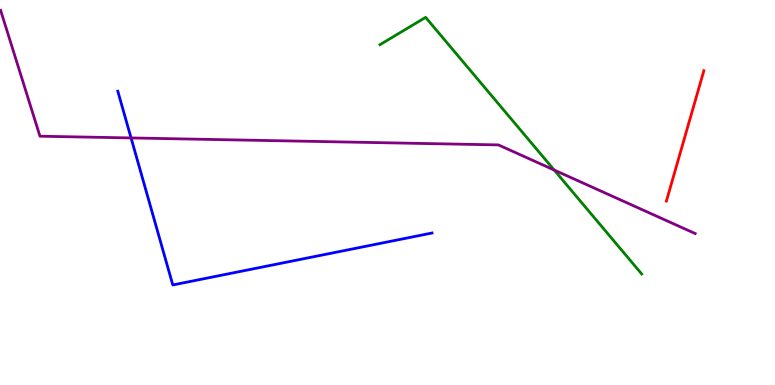[{'lines': ['blue', 'red'], 'intersections': []}, {'lines': ['green', 'red'], 'intersections': []}, {'lines': ['purple', 'red'], 'intersections': []}, {'lines': ['blue', 'green'], 'intersections': []}, {'lines': ['blue', 'purple'], 'intersections': [{'x': 1.69, 'y': 6.42}]}, {'lines': ['green', 'purple'], 'intersections': [{'x': 7.15, 'y': 5.58}]}]